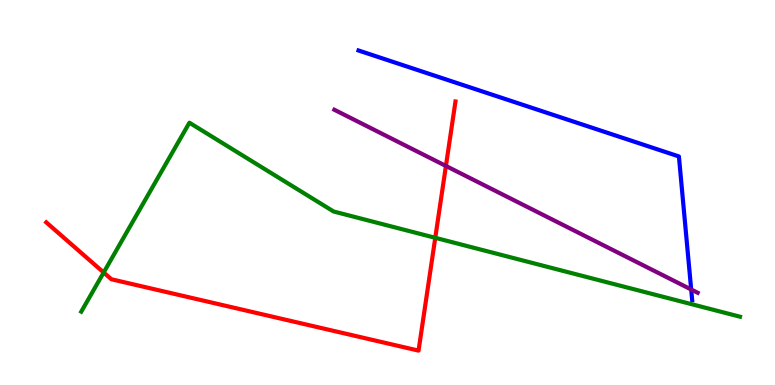[{'lines': ['blue', 'red'], 'intersections': []}, {'lines': ['green', 'red'], 'intersections': [{'x': 1.34, 'y': 2.92}, {'x': 5.62, 'y': 3.82}]}, {'lines': ['purple', 'red'], 'intersections': [{'x': 5.75, 'y': 5.69}]}, {'lines': ['blue', 'green'], 'intersections': []}, {'lines': ['blue', 'purple'], 'intersections': [{'x': 8.92, 'y': 2.48}]}, {'lines': ['green', 'purple'], 'intersections': []}]